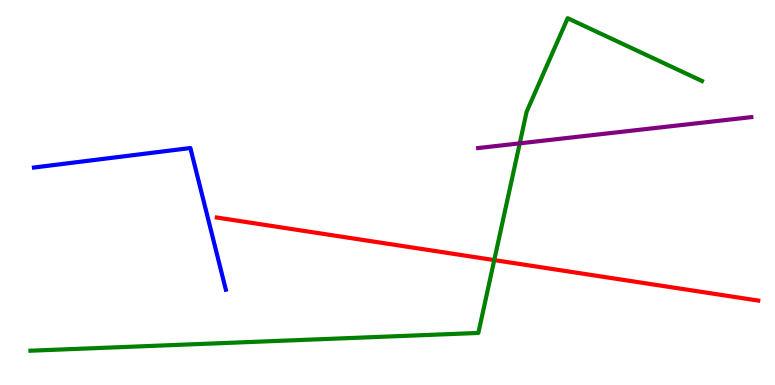[{'lines': ['blue', 'red'], 'intersections': []}, {'lines': ['green', 'red'], 'intersections': [{'x': 6.38, 'y': 3.24}]}, {'lines': ['purple', 'red'], 'intersections': []}, {'lines': ['blue', 'green'], 'intersections': []}, {'lines': ['blue', 'purple'], 'intersections': []}, {'lines': ['green', 'purple'], 'intersections': [{'x': 6.71, 'y': 6.28}]}]